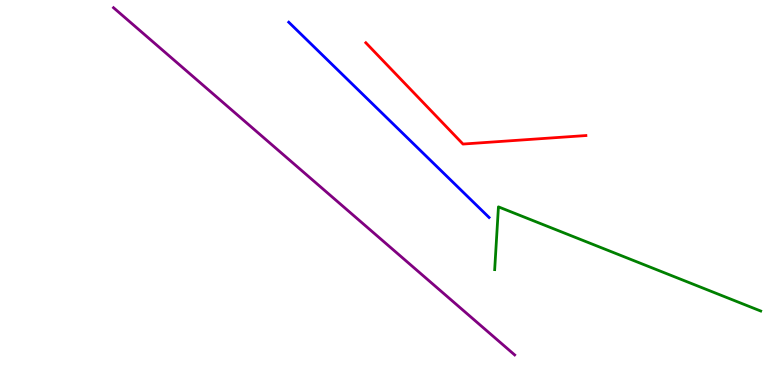[{'lines': ['blue', 'red'], 'intersections': []}, {'lines': ['green', 'red'], 'intersections': []}, {'lines': ['purple', 'red'], 'intersections': []}, {'lines': ['blue', 'green'], 'intersections': []}, {'lines': ['blue', 'purple'], 'intersections': []}, {'lines': ['green', 'purple'], 'intersections': []}]